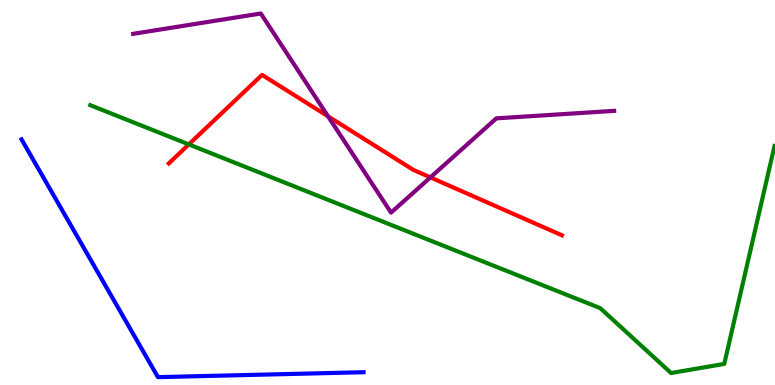[{'lines': ['blue', 'red'], 'intersections': []}, {'lines': ['green', 'red'], 'intersections': [{'x': 2.44, 'y': 6.25}]}, {'lines': ['purple', 'red'], 'intersections': [{'x': 4.23, 'y': 6.98}, {'x': 5.55, 'y': 5.39}]}, {'lines': ['blue', 'green'], 'intersections': []}, {'lines': ['blue', 'purple'], 'intersections': []}, {'lines': ['green', 'purple'], 'intersections': []}]